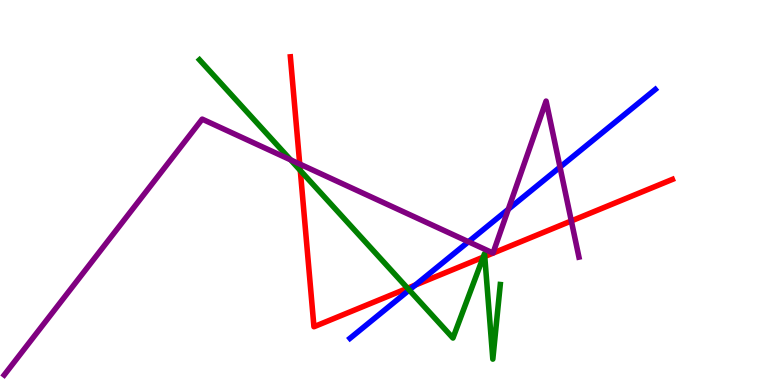[{'lines': ['blue', 'red'], 'intersections': [{'x': 5.36, 'y': 2.6}]}, {'lines': ['green', 'red'], 'intersections': [{'x': 3.87, 'y': 5.57}, {'x': 5.26, 'y': 2.51}, {'x': 6.24, 'y': 3.32}, {'x': 6.25, 'y': 3.34}]}, {'lines': ['purple', 'red'], 'intersections': [{'x': 3.87, 'y': 5.74}, {'x': 7.37, 'y': 4.26}]}, {'lines': ['blue', 'green'], 'intersections': [{'x': 5.28, 'y': 2.47}]}, {'lines': ['blue', 'purple'], 'intersections': [{'x': 6.04, 'y': 3.72}, {'x': 6.56, 'y': 4.56}, {'x': 7.23, 'y': 5.66}]}, {'lines': ['green', 'purple'], 'intersections': [{'x': 3.75, 'y': 5.85}]}]